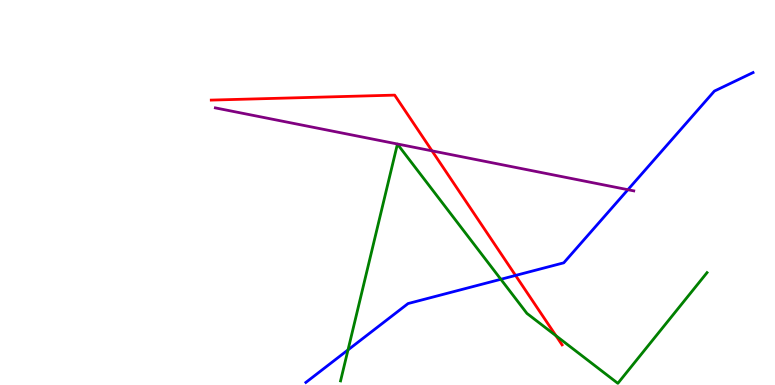[{'lines': ['blue', 'red'], 'intersections': [{'x': 6.65, 'y': 2.85}]}, {'lines': ['green', 'red'], 'intersections': [{'x': 7.17, 'y': 1.28}]}, {'lines': ['purple', 'red'], 'intersections': [{'x': 5.57, 'y': 6.08}]}, {'lines': ['blue', 'green'], 'intersections': [{'x': 4.49, 'y': 0.912}, {'x': 6.46, 'y': 2.75}]}, {'lines': ['blue', 'purple'], 'intersections': [{'x': 8.1, 'y': 5.07}]}, {'lines': ['green', 'purple'], 'intersections': []}]